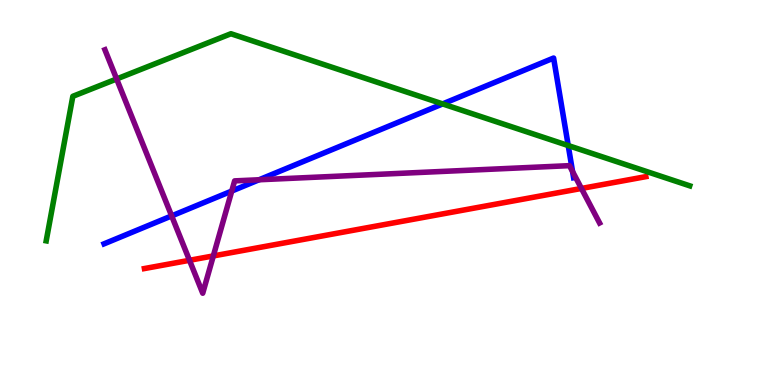[{'lines': ['blue', 'red'], 'intersections': []}, {'lines': ['green', 'red'], 'intersections': []}, {'lines': ['purple', 'red'], 'intersections': [{'x': 2.45, 'y': 3.24}, {'x': 2.75, 'y': 3.35}, {'x': 7.5, 'y': 5.11}]}, {'lines': ['blue', 'green'], 'intersections': [{'x': 5.71, 'y': 7.3}, {'x': 7.33, 'y': 6.22}]}, {'lines': ['blue', 'purple'], 'intersections': [{'x': 2.21, 'y': 4.39}, {'x': 2.99, 'y': 5.04}, {'x': 3.34, 'y': 5.33}, {'x': 7.39, 'y': 5.54}]}, {'lines': ['green', 'purple'], 'intersections': [{'x': 1.51, 'y': 7.95}]}]